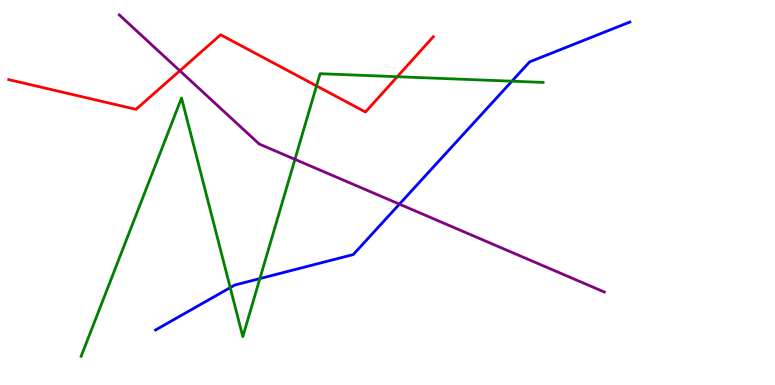[{'lines': ['blue', 'red'], 'intersections': []}, {'lines': ['green', 'red'], 'intersections': [{'x': 4.08, 'y': 7.77}, {'x': 5.13, 'y': 8.01}]}, {'lines': ['purple', 'red'], 'intersections': [{'x': 2.32, 'y': 8.16}]}, {'lines': ['blue', 'green'], 'intersections': [{'x': 2.97, 'y': 2.53}, {'x': 3.35, 'y': 2.76}, {'x': 6.61, 'y': 7.89}]}, {'lines': ['blue', 'purple'], 'intersections': [{'x': 5.15, 'y': 4.7}]}, {'lines': ['green', 'purple'], 'intersections': [{'x': 3.81, 'y': 5.86}]}]